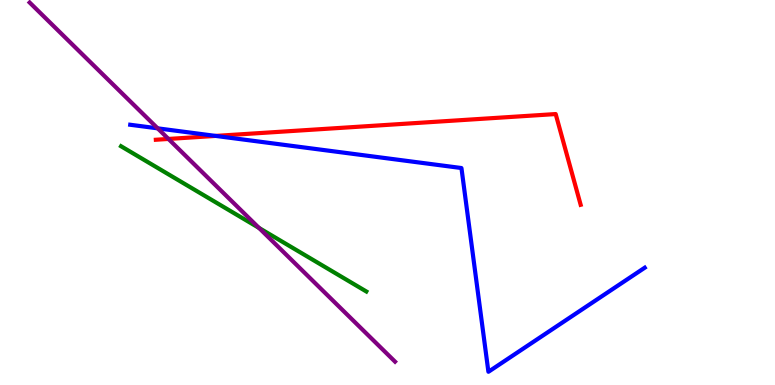[{'lines': ['blue', 'red'], 'intersections': [{'x': 2.78, 'y': 6.47}]}, {'lines': ['green', 'red'], 'intersections': []}, {'lines': ['purple', 'red'], 'intersections': [{'x': 2.17, 'y': 6.39}]}, {'lines': ['blue', 'green'], 'intersections': []}, {'lines': ['blue', 'purple'], 'intersections': [{'x': 2.03, 'y': 6.67}]}, {'lines': ['green', 'purple'], 'intersections': [{'x': 3.34, 'y': 4.08}]}]